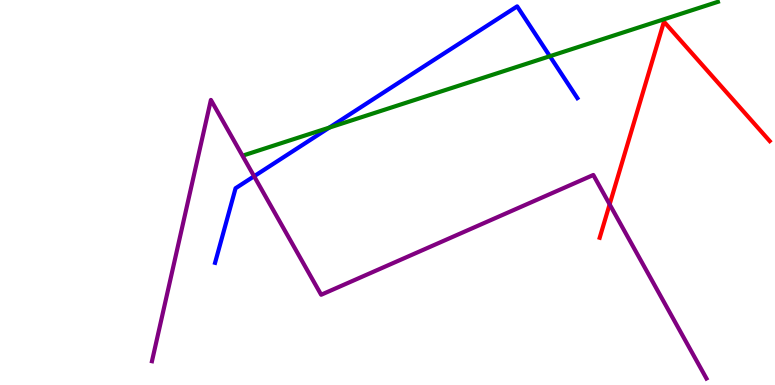[{'lines': ['blue', 'red'], 'intersections': []}, {'lines': ['green', 'red'], 'intersections': []}, {'lines': ['purple', 'red'], 'intersections': [{'x': 7.87, 'y': 4.69}]}, {'lines': ['blue', 'green'], 'intersections': [{'x': 4.25, 'y': 6.69}, {'x': 7.1, 'y': 8.54}]}, {'lines': ['blue', 'purple'], 'intersections': [{'x': 3.28, 'y': 5.42}]}, {'lines': ['green', 'purple'], 'intersections': []}]